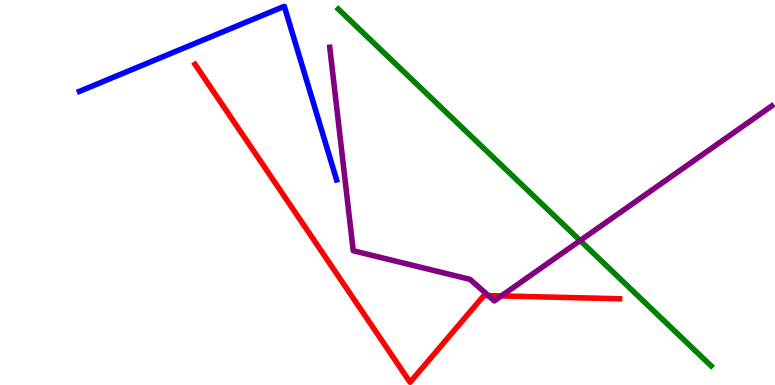[{'lines': ['blue', 'red'], 'intersections': []}, {'lines': ['green', 'red'], 'intersections': []}, {'lines': ['purple', 'red'], 'intersections': [{'x': 6.3, 'y': 2.32}, {'x': 6.47, 'y': 2.31}]}, {'lines': ['blue', 'green'], 'intersections': []}, {'lines': ['blue', 'purple'], 'intersections': []}, {'lines': ['green', 'purple'], 'intersections': [{'x': 7.49, 'y': 3.75}]}]